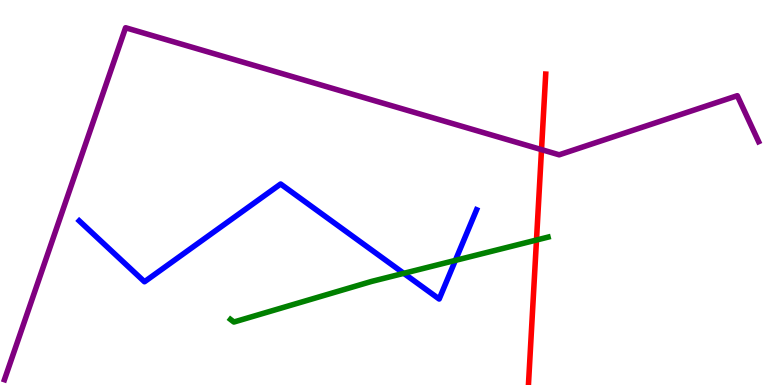[{'lines': ['blue', 'red'], 'intersections': []}, {'lines': ['green', 'red'], 'intersections': [{'x': 6.92, 'y': 3.77}]}, {'lines': ['purple', 'red'], 'intersections': [{'x': 6.99, 'y': 6.11}]}, {'lines': ['blue', 'green'], 'intersections': [{'x': 5.21, 'y': 2.9}, {'x': 5.88, 'y': 3.24}]}, {'lines': ['blue', 'purple'], 'intersections': []}, {'lines': ['green', 'purple'], 'intersections': []}]